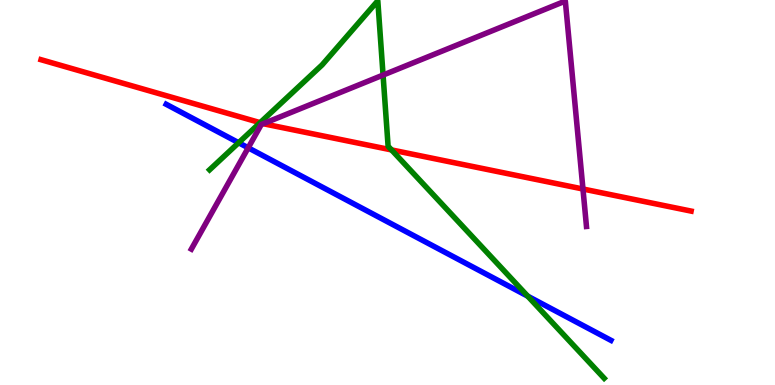[{'lines': ['blue', 'red'], 'intersections': []}, {'lines': ['green', 'red'], 'intersections': [{'x': 3.36, 'y': 6.81}, {'x': 5.05, 'y': 6.11}]}, {'lines': ['purple', 'red'], 'intersections': [{'x': 3.4, 'y': 6.79}, {'x': 7.52, 'y': 5.09}]}, {'lines': ['blue', 'green'], 'intersections': [{'x': 3.08, 'y': 6.29}, {'x': 6.81, 'y': 2.31}]}, {'lines': ['blue', 'purple'], 'intersections': [{'x': 3.2, 'y': 6.16}]}, {'lines': ['green', 'purple'], 'intersections': [{'x': 4.94, 'y': 8.05}]}]